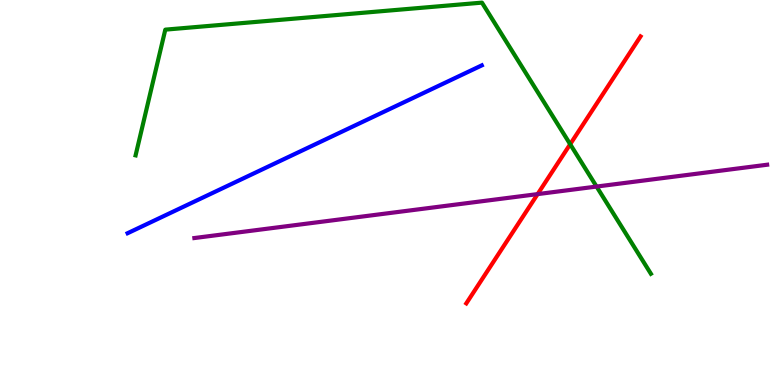[{'lines': ['blue', 'red'], 'intersections': []}, {'lines': ['green', 'red'], 'intersections': [{'x': 7.36, 'y': 6.25}]}, {'lines': ['purple', 'red'], 'intersections': [{'x': 6.94, 'y': 4.96}]}, {'lines': ['blue', 'green'], 'intersections': []}, {'lines': ['blue', 'purple'], 'intersections': []}, {'lines': ['green', 'purple'], 'intersections': [{'x': 7.7, 'y': 5.15}]}]